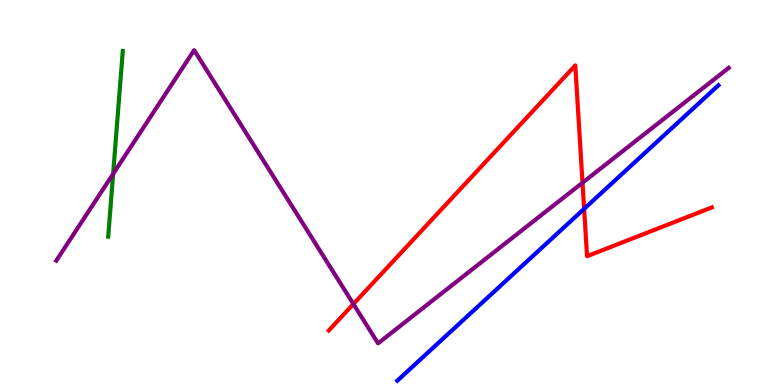[{'lines': ['blue', 'red'], 'intersections': [{'x': 7.54, 'y': 4.58}]}, {'lines': ['green', 'red'], 'intersections': []}, {'lines': ['purple', 'red'], 'intersections': [{'x': 4.56, 'y': 2.1}, {'x': 7.52, 'y': 5.25}]}, {'lines': ['blue', 'green'], 'intersections': []}, {'lines': ['blue', 'purple'], 'intersections': []}, {'lines': ['green', 'purple'], 'intersections': [{'x': 1.46, 'y': 5.48}]}]